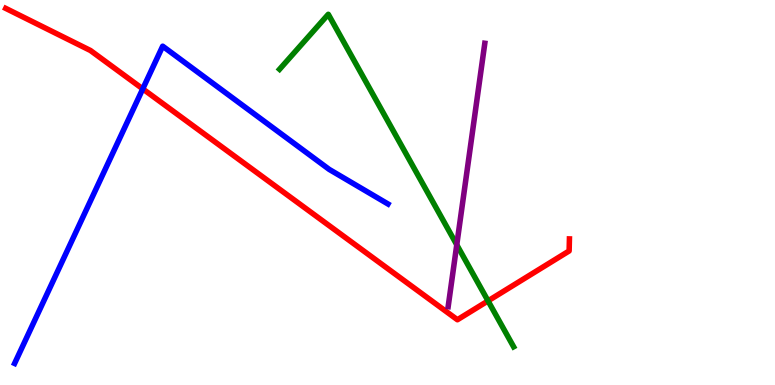[{'lines': ['blue', 'red'], 'intersections': [{'x': 1.84, 'y': 7.69}]}, {'lines': ['green', 'red'], 'intersections': [{'x': 6.3, 'y': 2.18}]}, {'lines': ['purple', 'red'], 'intersections': []}, {'lines': ['blue', 'green'], 'intersections': []}, {'lines': ['blue', 'purple'], 'intersections': []}, {'lines': ['green', 'purple'], 'intersections': [{'x': 5.89, 'y': 3.64}]}]